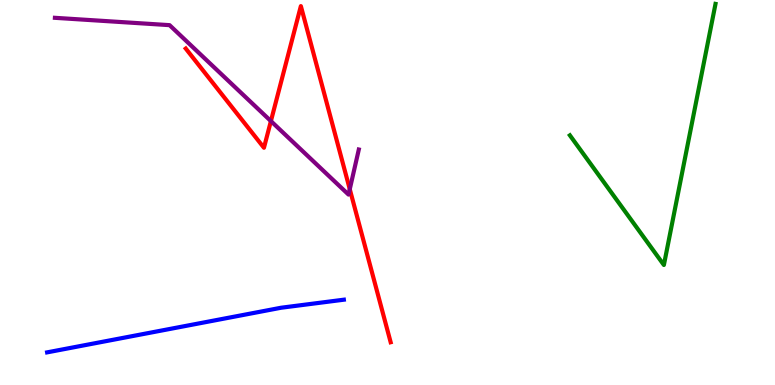[{'lines': ['blue', 'red'], 'intersections': []}, {'lines': ['green', 'red'], 'intersections': []}, {'lines': ['purple', 'red'], 'intersections': [{'x': 3.5, 'y': 6.85}, {'x': 4.51, 'y': 5.09}]}, {'lines': ['blue', 'green'], 'intersections': []}, {'lines': ['blue', 'purple'], 'intersections': []}, {'lines': ['green', 'purple'], 'intersections': []}]